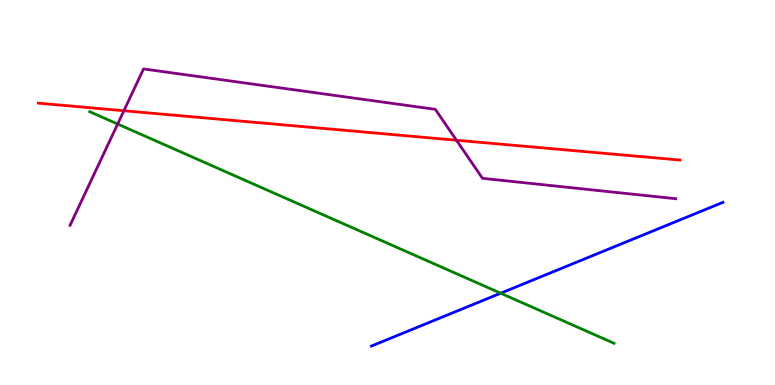[{'lines': ['blue', 'red'], 'intersections': []}, {'lines': ['green', 'red'], 'intersections': []}, {'lines': ['purple', 'red'], 'intersections': [{'x': 1.6, 'y': 7.12}, {'x': 5.89, 'y': 6.36}]}, {'lines': ['blue', 'green'], 'intersections': [{'x': 6.46, 'y': 2.38}]}, {'lines': ['blue', 'purple'], 'intersections': []}, {'lines': ['green', 'purple'], 'intersections': [{'x': 1.52, 'y': 6.78}]}]